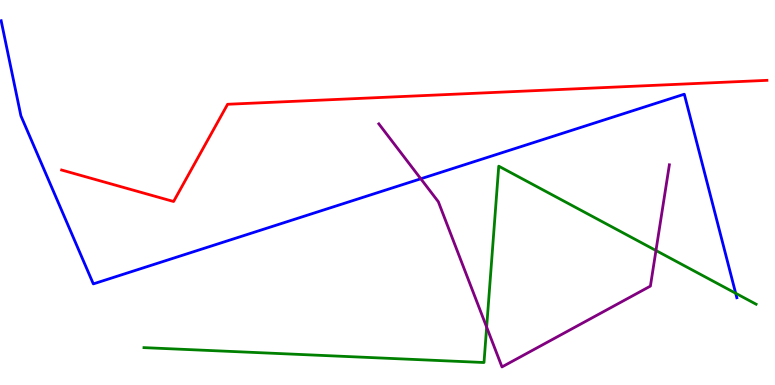[{'lines': ['blue', 'red'], 'intersections': []}, {'lines': ['green', 'red'], 'intersections': []}, {'lines': ['purple', 'red'], 'intersections': []}, {'lines': ['blue', 'green'], 'intersections': [{'x': 9.49, 'y': 2.38}]}, {'lines': ['blue', 'purple'], 'intersections': [{'x': 5.43, 'y': 5.36}]}, {'lines': ['green', 'purple'], 'intersections': [{'x': 6.28, 'y': 1.5}, {'x': 8.46, 'y': 3.49}]}]